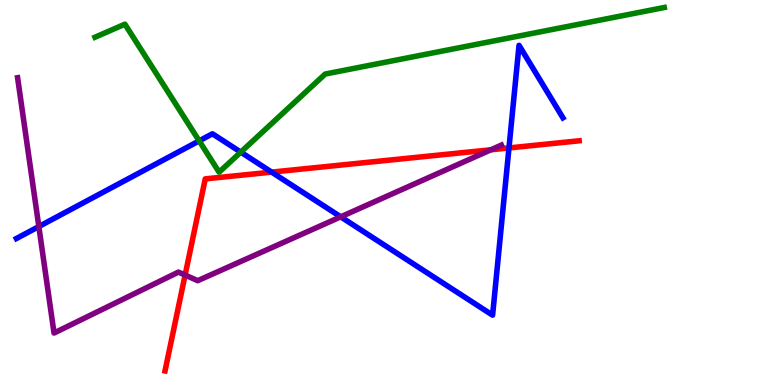[{'lines': ['blue', 'red'], 'intersections': [{'x': 3.51, 'y': 5.53}, {'x': 6.57, 'y': 6.16}]}, {'lines': ['green', 'red'], 'intersections': []}, {'lines': ['purple', 'red'], 'intersections': [{'x': 2.39, 'y': 2.86}, {'x': 6.33, 'y': 6.11}]}, {'lines': ['blue', 'green'], 'intersections': [{'x': 2.57, 'y': 6.34}, {'x': 3.11, 'y': 6.05}]}, {'lines': ['blue', 'purple'], 'intersections': [{'x': 0.501, 'y': 4.12}, {'x': 4.4, 'y': 4.37}]}, {'lines': ['green', 'purple'], 'intersections': []}]